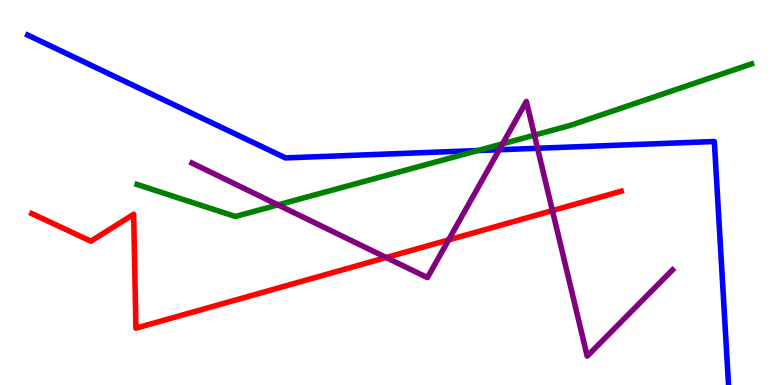[{'lines': ['blue', 'red'], 'intersections': []}, {'lines': ['green', 'red'], 'intersections': []}, {'lines': ['purple', 'red'], 'intersections': [{'x': 4.98, 'y': 3.31}, {'x': 5.79, 'y': 3.77}, {'x': 7.13, 'y': 4.53}]}, {'lines': ['blue', 'green'], 'intersections': [{'x': 6.17, 'y': 6.09}]}, {'lines': ['blue', 'purple'], 'intersections': [{'x': 6.44, 'y': 6.11}, {'x': 6.94, 'y': 6.15}]}, {'lines': ['green', 'purple'], 'intersections': [{'x': 3.59, 'y': 4.68}, {'x': 6.48, 'y': 6.26}, {'x': 6.9, 'y': 6.49}]}]